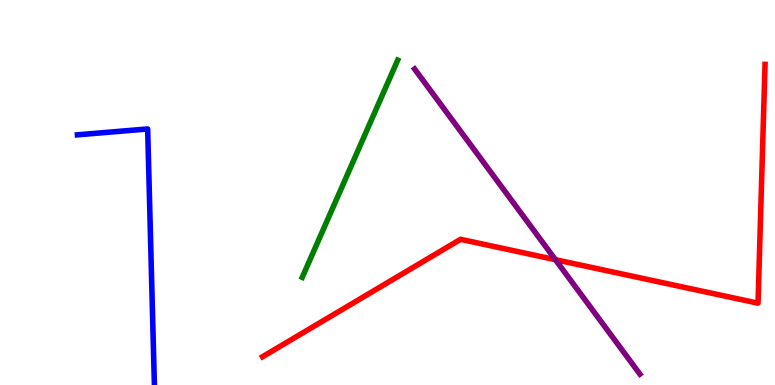[{'lines': ['blue', 'red'], 'intersections': []}, {'lines': ['green', 'red'], 'intersections': []}, {'lines': ['purple', 'red'], 'intersections': [{'x': 7.17, 'y': 3.26}]}, {'lines': ['blue', 'green'], 'intersections': []}, {'lines': ['blue', 'purple'], 'intersections': []}, {'lines': ['green', 'purple'], 'intersections': []}]